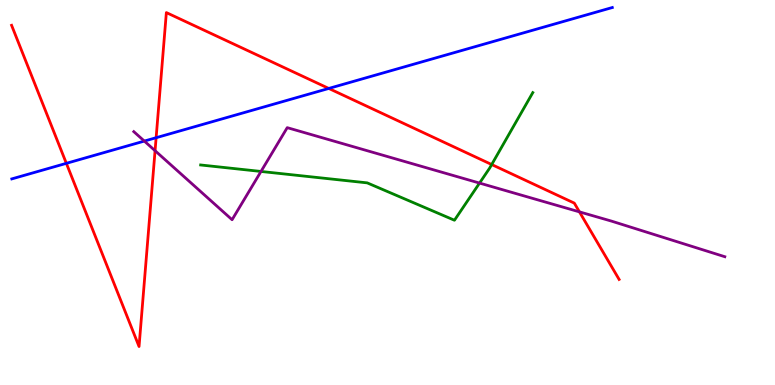[{'lines': ['blue', 'red'], 'intersections': [{'x': 0.856, 'y': 5.76}, {'x': 2.01, 'y': 6.42}, {'x': 4.24, 'y': 7.7}]}, {'lines': ['green', 'red'], 'intersections': [{'x': 6.34, 'y': 5.73}]}, {'lines': ['purple', 'red'], 'intersections': [{'x': 2.0, 'y': 6.09}, {'x': 7.48, 'y': 4.5}]}, {'lines': ['blue', 'green'], 'intersections': []}, {'lines': ['blue', 'purple'], 'intersections': [{'x': 1.86, 'y': 6.34}]}, {'lines': ['green', 'purple'], 'intersections': [{'x': 3.37, 'y': 5.55}, {'x': 6.19, 'y': 5.24}]}]